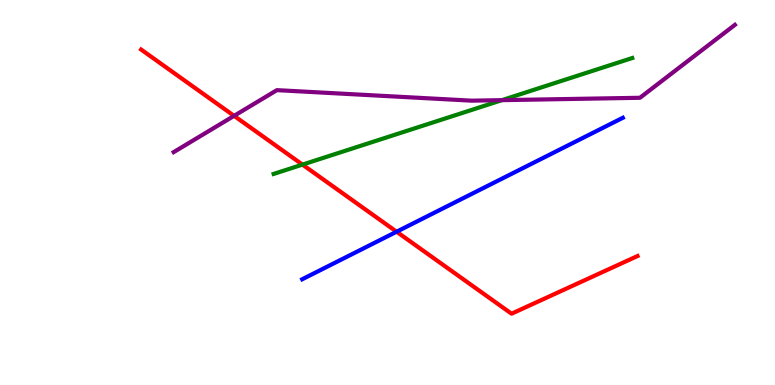[{'lines': ['blue', 'red'], 'intersections': [{'x': 5.12, 'y': 3.98}]}, {'lines': ['green', 'red'], 'intersections': [{'x': 3.9, 'y': 5.72}]}, {'lines': ['purple', 'red'], 'intersections': [{'x': 3.02, 'y': 6.99}]}, {'lines': ['blue', 'green'], 'intersections': []}, {'lines': ['blue', 'purple'], 'intersections': []}, {'lines': ['green', 'purple'], 'intersections': [{'x': 6.48, 'y': 7.4}]}]